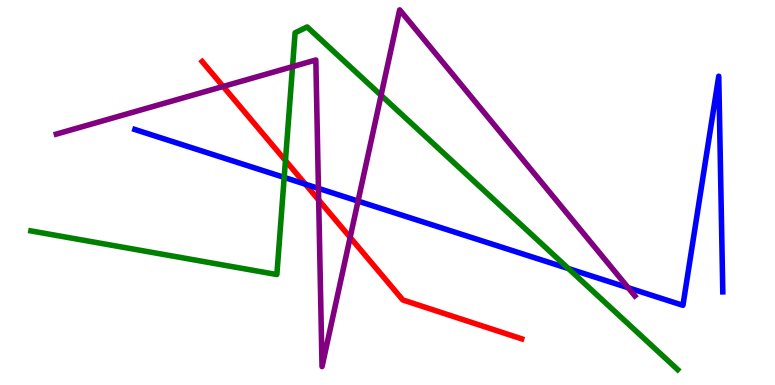[{'lines': ['blue', 'red'], 'intersections': [{'x': 3.94, 'y': 5.22}]}, {'lines': ['green', 'red'], 'intersections': [{'x': 3.68, 'y': 5.83}]}, {'lines': ['purple', 'red'], 'intersections': [{'x': 2.88, 'y': 7.75}, {'x': 4.11, 'y': 4.81}, {'x': 4.52, 'y': 3.83}]}, {'lines': ['blue', 'green'], 'intersections': [{'x': 3.67, 'y': 5.39}, {'x': 7.33, 'y': 3.02}]}, {'lines': ['blue', 'purple'], 'intersections': [{'x': 4.11, 'y': 5.11}, {'x': 4.62, 'y': 4.78}, {'x': 8.11, 'y': 2.53}]}, {'lines': ['green', 'purple'], 'intersections': [{'x': 3.77, 'y': 8.27}, {'x': 4.92, 'y': 7.52}]}]